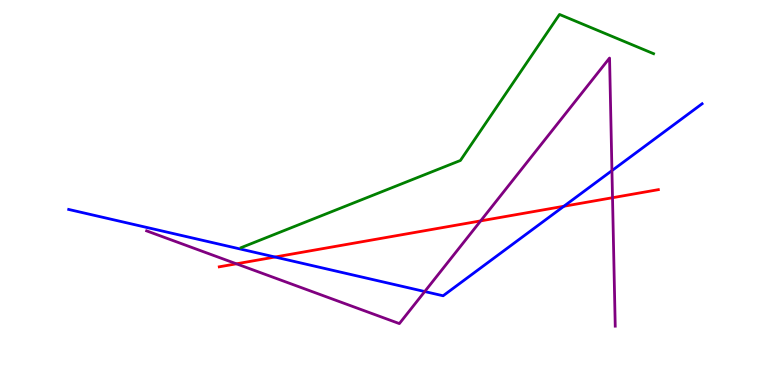[{'lines': ['blue', 'red'], 'intersections': [{'x': 3.55, 'y': 3.32}, {'x': 7.28, 'y': 4.64}]}, {'lines': ['green', 'red'], 'intersections': []}, {'lines': ['purple', 'red'], 'intersections': [{'x': 3.05, 'y': 3.15}, {'x': 6.2, 'y': 4.26}, {'x': 7.9, 'y': 4.86}]}, {'lines': ['blue', 'green'], 'intersections': []}, {'lines': ['blue', 'purple'], 'intersections': [{'x': 5.48, 'y': 2.43}, {'x': 7.9, 'y': 5.57}]}, {'lines': ['green', 'purple'], 'intersections': []}]